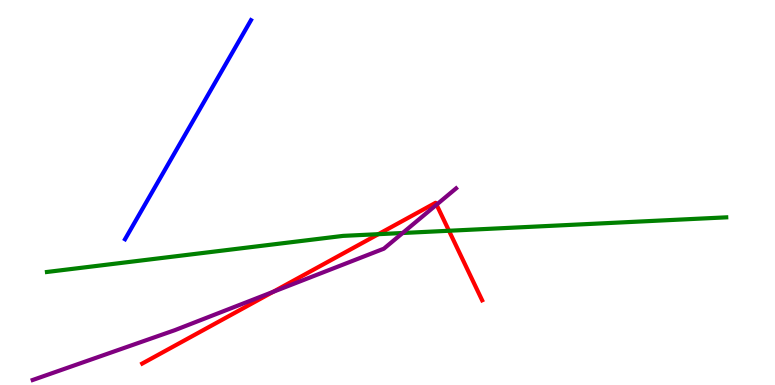[{'lines': ['blue', 'red'], 'intersections': []}, {'lines': ['green', 'red'], 'intersections': [{'x': 4.88, 'y': 3.92}, {'x': 5.79, 'y': 4.01}]}, {'lines': ['purple', 'red'], 'intersections': [{'x': 3.52, 'y': 2.42}, {'x': 5.63, 'y': 4.68}]}, {'lines': ['blue', 'green'], 'intersections': []}, {'lines': ['blue', 'purple'], 'intersections': []}, {'lines': ['green', 'purple'], 'intersections': [{'x': 5.2, 'y': 3.95}]}]